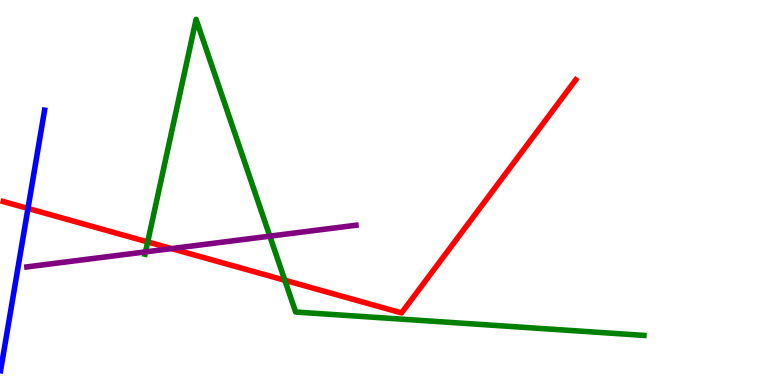[{'lines': ['blue', 'red'], 'intersections': [{'x': 0.361, 'y': 4.59}]}, {'lines': ['green', 'red'], 'intersections': [{'x': 1.91, 'y': 3.72}, {'x': 3.68, 'y': 2.72}]}, {'lines': ['purple', 'red'], 'intersections': [{'x': 2.21, 'y': 3.54}]}, {'lines': ['blue', 'green'], 'intersections': []}, {'lines': ['blue', 'purple'], 'intersections': []}, {'lines': ['green', 'purple'], 'intersections': [{'x': 1.88, 'y': 3.46}, {'x': 3.48, 'y': 3.87}]}]